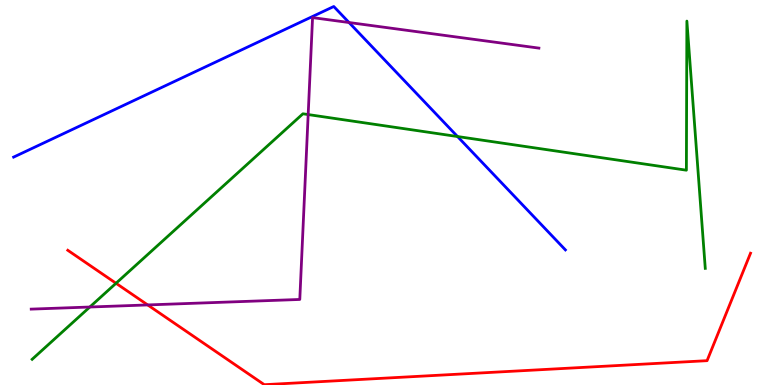[{'lines': ['blue', 'red'], 'intersections': []}, {'lines': ['green', 'red'], 'intersections': [{'x': 1.5, 'y': 2.64}]}, {'lines': ['purple', 'red'], 'intersections': [{'x': 1.91, 'y': 2.08}]}, {'lines': ['blue', 'green'], 'intersections': [{'x': 5.9, 'y': 6.45}]}, {'lines': ['blue', 'purple'], 'intersections': [{'x': 4.5, 'y': 9.41}]}, {'lines': ['green', 'purple'], 'intersections': [{'x': 1.16, 'y': 2.03}, {'x': 3.98, 'y': 7.02}]}]